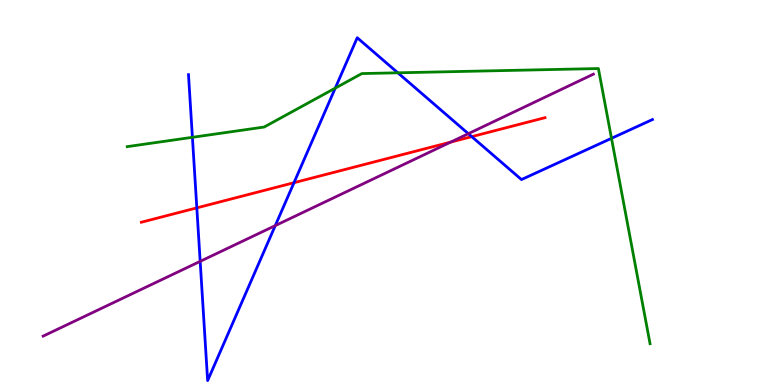[{'lines': ['blue', 'red'], 'intersections': [{'x': 2.54, 'y': 4.6}, {'x': 3.79, 'y': 5.25}, {'x': 6.09, 'y': 6.45}]}, {'lines': ['green', 'red'], 'intersections': []}, {'lines': ['purple', 'red'], 'intersections': [{'x': 5.81, 'y': 6.31}]}, {'lines': ['blue', 'green'], 'intersections': [{'x': 2.48, 'y': 6.43}, {'x': 4.33, 'y': 7.71}, {'x': 5.13, 'y': 8.11}, {'x': 7.89, 'y': 6.41}]}, {'lines': ['blue', 'purple'], 'intersections': [{'x': 2.58, 'y': 3.21}, {'x': 3.55, 'y': 4.14}, {'x': 6.04, 'y': 6.53}]}, {'lines': ['green', 'purple'], 'intersections': []}]